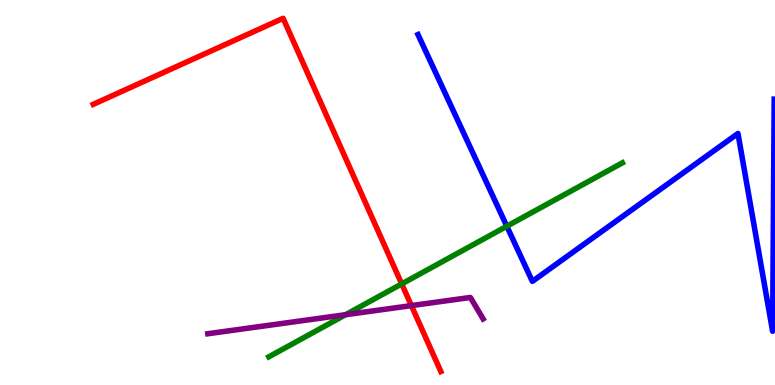[{'lines': ['blue', 'red'], 'intersections': []}, {'lines': ['green', 'red'], 'intersections': [{'x': 5.18, 'y': 2.63}]}, {'lines': ['purple', 'red'], 'intersections': [{'x': 5.31, 'y': 2.06}]}, {'lines': ['blue', 'green'], 'intersections': [{'x': 6.54, 'y': 4.12}]}, {'lines': ['blue', 'purple'], 'intersections': []}, {'lines': ['green', 'purple'], 'intersections': [{'x': 4.46, 'y': 1.83}]}]